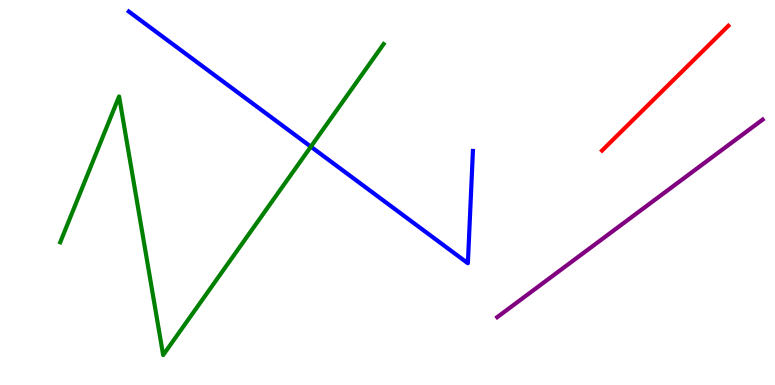[{'lines': ['blue', 'red'], 'intersections': []}, {'lines': ['green', 'red'], 'intersections': []}, {'lines': ['purple', 'red'], 'intersections': []}, {'lines': ['blue', 'green'], 'intersections': [{'x': 4.01, 'y': 6.19}]}, {'lines': ['blue', 'purple'], 'intersections': []}, {'lines': ['green', 'purple'], 'intersections': []}]